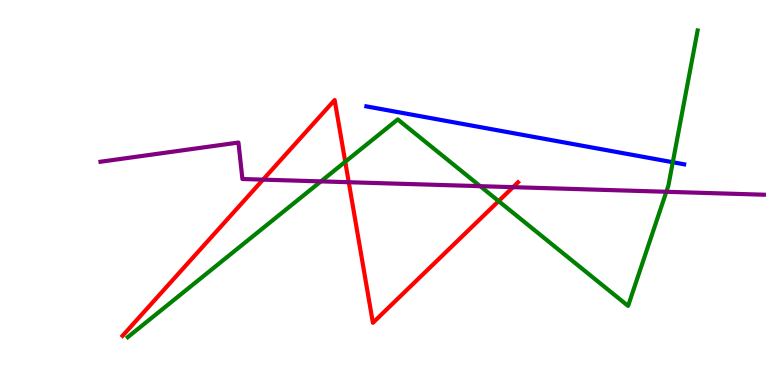[{'lines': ['blue', 'red'], 'intersections': []}, {'lines': ['green', 'red'], 'intersections': [{'x': 4.45, 'y': 5.8}, {'x': 6.43, 'y': 4.78}]}, {'lines': ['purple', 'red'], 'intersections': [{'x': 3.39, 'y': 5.33}, {'x': 4.5, 'y': 5.27}, {'x': 6.62, 'y': 5.14}]}, {'lines': ['blue', 'green'], 'intersections': [{'x': 8.68, 'y': 5.79}]}, {'lines': ['blue', 'purple'], 'intersections': []}, {'lines': ['green', 'purple'], 'intersections': [{'x': 4.14, 'y': 5.29}, {'x': 6.2, 'y': 5.16}, {'x': 8.6, 'y': 5.02}]}]